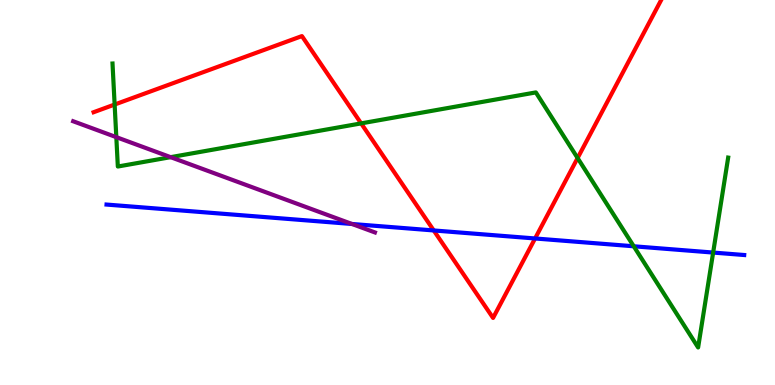[{'lines': ['blue', 'red'], 'intersections': [{'x': 5.6, 'y': 4.01}, {'x': 6.9, 'y': 3.81}]}, {'lines': ['green', 'red'], 'intersections': [{'x': 1.48, 'y': 7.28}, {'x': 4.66, 'y': 6.8}, {'x': 7.45, 'y': 5.9}]}, {'lines': ['purple', 'red'], 'intersections': []}, {'lines': ['blue', 'green'], 'intersections': [{'x': 8.18, 'y': 3.6}, {'x': 9.2, 'y': 3.44}]}, {'lines': ['blue', 'purple'], 'intersections': [{'x': 4.54, 'y': 4.18}]}, {'lines': ['green', 'purple'], 'intersections': [{'x': 1.5, 'y': 6.44}, {'x': 2.2, 'y': 5.92}]}]